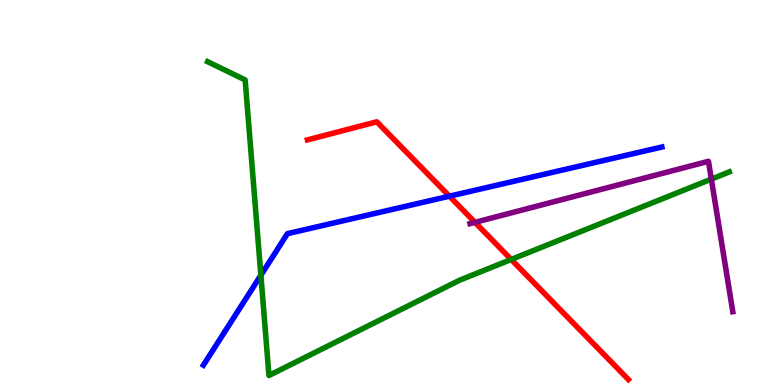[{'lines': ['blue', 'red'], 'intersections': [{'x': 5.8, 'y': 4.9}]}, {'lines': ['green', 'red'], 'intersections': [{'x': 6.6, 'y': 3.26}]}, {'lines': ['purple', 'red'], 'intersections': [{'x': 6.13, 'y': 4.22}]}, {'lines': ['blue', 'green'], 'intersections': [{'x': 3.37, 'y': 2.85}]}, {'lines': ['blue', 'purple'], 'intersections': []}, {'lines': ['green', 'purple'], 'intersections': [{'x': 9.18, 'y': 5.35}]}]